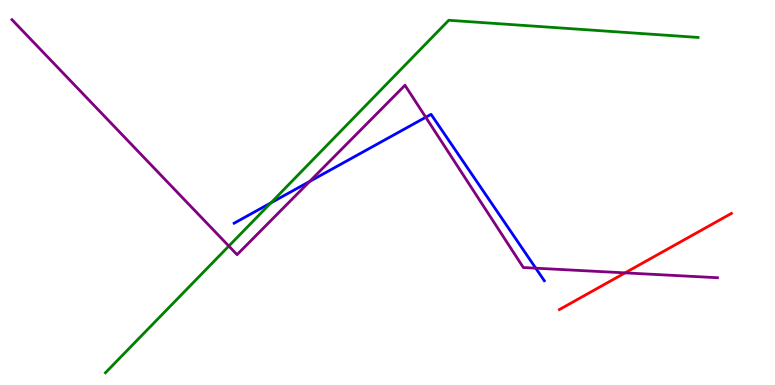[{'lines': ['blue', 'red'], 'intersections': []}, {'lines': ['green', 'red'], 'intersections': []}, {'lines': ['purple', 'red'], 'intersections': [{'x': 8.07, 'y': 2.91}]}, {'lines': ['blue', 'green'], 'intersections': [{'x': 3.5, 'y': 4.73}]}, {'lines': ['blue', 'purple'], 'intersections': [{'x': 4.0, 'y': 5.29}, {'x': 5.49, 'y': 6.95}, {'x': 6.91, 'y': 3.03}]}, {'lines': ['green', 'purple'], 'intersections': [{'x': 2.95, 'y': 3.61}]}]